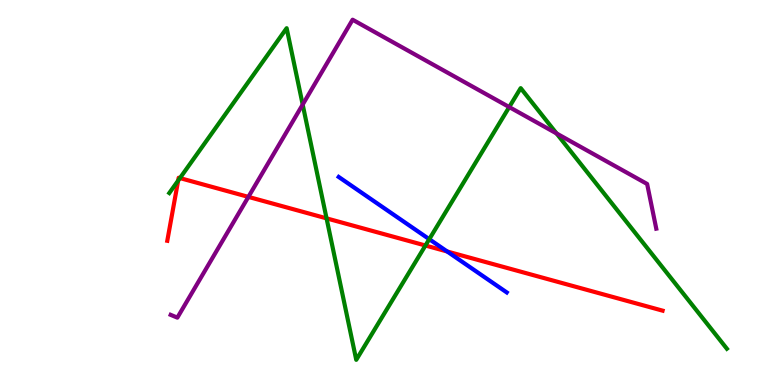[{'lines': ['blue', 'red'], 'intersections': [{'x': 5.77, 'y': 3.47}]}, {'lines': ['green', 'red'], 'intersections': [{'x': 2.3, 'y': 5.31}, {'x': 2.32, 'y': 5.37}, {'x': 4.21, 'y': 4.33}, {'x': 5.49, 'y': 3.62}]}, {'lines': ['purple', 'red'], 'intersections': [{'x': 3.2, 'y': 4.89}]}, {'lines': ['blue', 'green'], 'intersections': [{'x': 5.54, 'y': 3.79}]}, {'lines': ['blue', 'purple'], 'intersections': []}, {'lines': ['green', 'purple'], 'intersections': [{'x': 3.91, 'y': 7.28}, {'x': 6.57, 'y': 7.22}, {'x': 7.18, 'y': 6.53}]}]